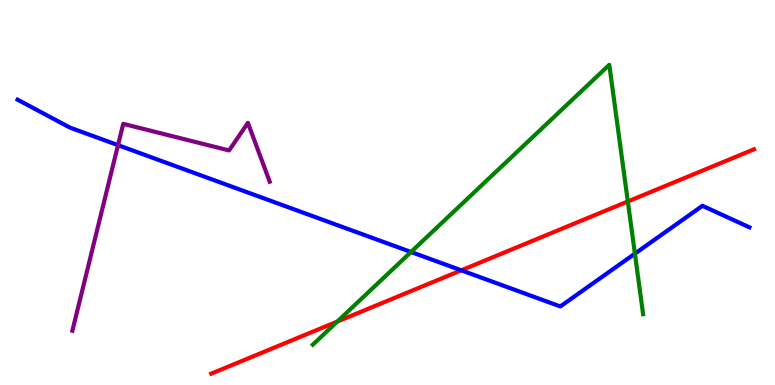[{'lines': ['blue', 'red'], 'intersections': [{'x': 5.95, 'y': 2.98}]}, {'lines': ['green', 'red'], 'intersections': [{'x': 4.35, 'y': 1.65}, {'x': 8.1, 'y': 4.77}]}, {'lines': ['purple', 'red'], 'intersections': []}, {'lines': ['blue', 'green'], 'intersections': [{'x': 5.3, 'y': 3.45}, {'x': 8.19, 'y': 3.41}]}, {'lines': ['blue', 'purple'], 'intersections': [{'x': 1.52, 'y': 6.23}]}, {'lines': ['green', 'purple'], 'intersections': []}]